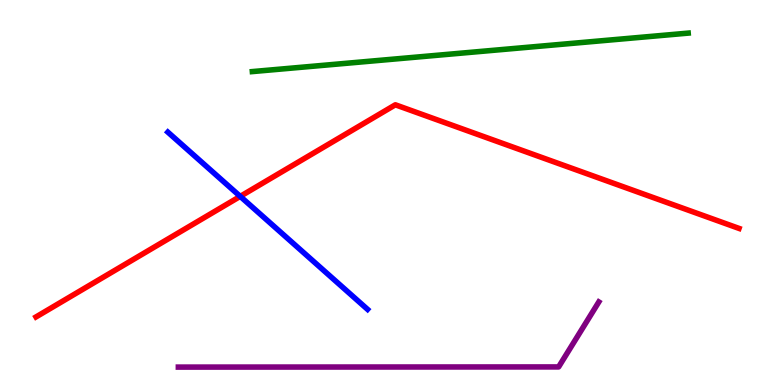[{'lines': ['blue', 'red'], 'intersections': [{'x': 3.1, 'y': 4.9}]}, {'lines': ['green', 'red'], 'intersections': []}, {'lines': ['purple', 'red'], 'intersections': []}, {'lines': ['blue', 'green'], 'intersections': []}, {'lines': ['blue', 'purple'], 'intersections': []}, {'lines': ['green', 'purple'], 'intersections': []}]